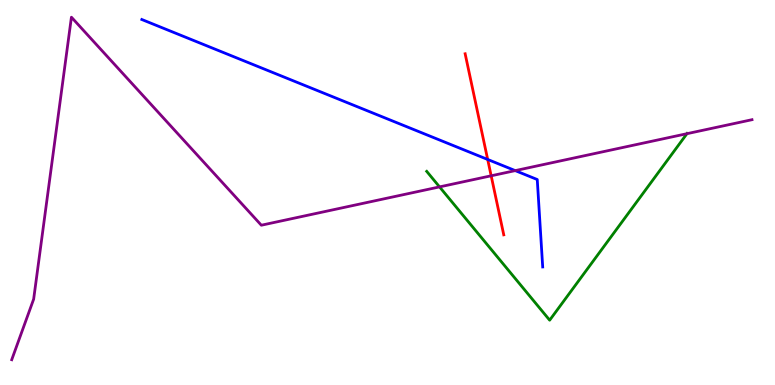[{'lines': ['blue', 'red'], 'intersections': [{'x': 6.29, 'y': 5.86}]}, {'lines': ['green', 'red'], 'intersections': []}, {'lines': ['purple', 'red'], 'intersections': [{'x': 6.34, 'y': 5.43}]}, {'lines': ['blue', 'green'], 'intersections': []}, {'lines': ['blue', 'purple'], 'intersections': [{'x': 6.65, 'y': 5.57}]}, {'lines': ['green', 'purple'], 'intersections': [{'x': 5.67, 'y': 5.15}, {'x': 8.86, 'y': 6.53}]}]